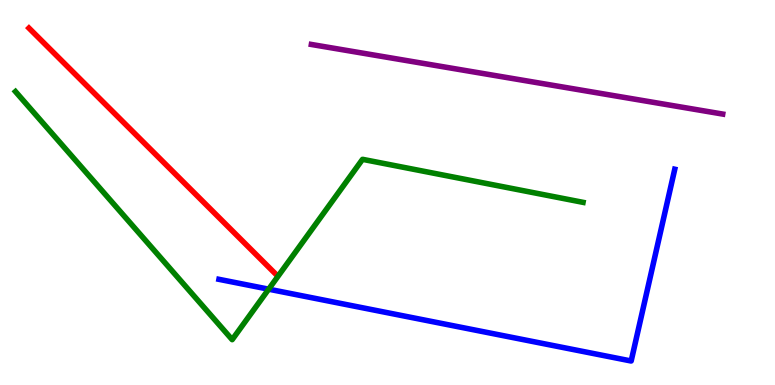[{'lines': ['blue', 'red'], 'intersections': []}, {'lines': ['green', 'red'], 'intersections': []}, {'lines': ['purple', 'red'], 'intersections': []}, {'lines': ['blue', 'green'], 'intersections': [{'x': 3.47, 'y': 2.49}]}, {'lines': ['blue', 'purple'], 'intersections': []}, {'lines': ['green', 'purple'], 'intersections': []}]